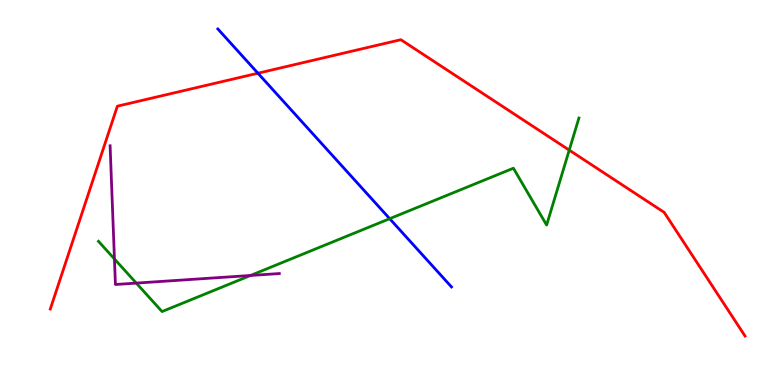[{'lines': ['blue', 'red'], 'intersections': [{'x': 3.33, 'y': 8.1}]}, {'lines': ['green', 'red'], 'intersections': [{'x': 7.35, 'y': 6.1}]}, {'lines': ['purple', 'red'], 'intersections': []}, {'lines': ['blue', 'green'], 'intersections': [{'x': 5.03, 'y': 4.32}]}, {'lines': ['blue', 'purple'], 'intersections': []}, {'lines': ['green', 'purple'], 'intersections': [{'x': 1.48, 'y': 3.27}, {'x': 1.76, 'y': 2.65}, {'x': 3.23, 'y': 2.84}]}]